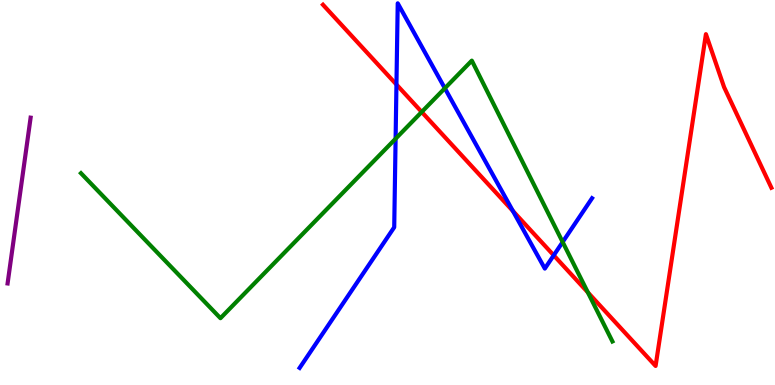[{'lines': ['blue', 'red'], 'intersections': [{'x': 5.12, 'y': 7.8}, {'x': 6.62, 'y': 4.52}, {'x': 7.14, 'y': 3.37}]}, {'lines': ['green', 'red'], 'intersections': [{'x': 5.44, 'y': 7.09}, {'x': 7.59, 'y': 2.41}]}, {'lines': ['purple', 'red'], 'intersections': []}, {'lines': ['blue', 'green'], 'intersections': [{'x': 5.1, 'y': 6.4}, {'x': 5.74, 'y': 7.71}, {'x': 7.26, 'y': 3.71}]}, {'lines': ['blue', 'purple'], 'intersections': []}, {'lines': ['green', 'purple'], 'intersections': []}]